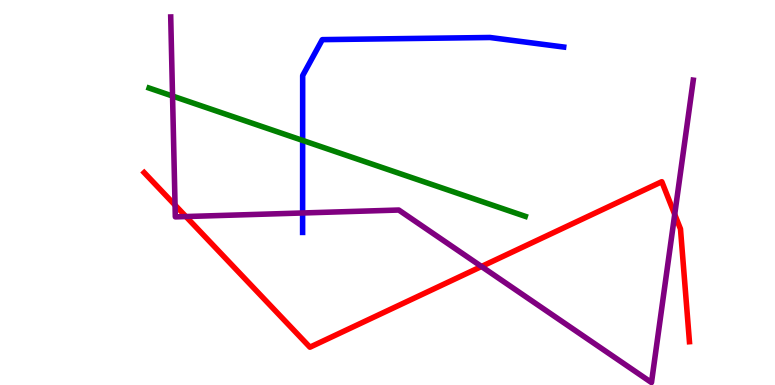[{'lines': ['blue', 'red'], 'intersections': []}, {'lines': ['green', 'red'], 'intersections': []}, {'lines': ['purple', 'red'], 'intersections': [{'x': 2.26, 'y': 4.67}, {'x': 2.4, 'y': 4.38}, {'x': 6.21, 'y': 3.08}, {'x': 8.71, 'y': 4.43}]}, {'lines': ['blue', 'green'], 'intersections': [{'x': 3.91, 'y': 6.35}]}, {'lines': ['blue', 'purple'], 'intersections': [{'x': 3.9, 'y': 4.47}]}, {'lines': ['green', 'purple'], 'intersections': [{'x': 2.23, 'y': 7.51}]}]